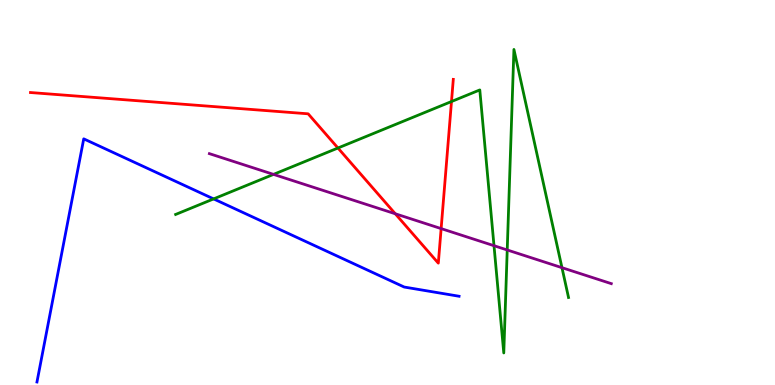[{'lines': ['blue', 'red'], 'intersections': []}, {'lines': ['green', 'red'], 'intersections': [{'x': 4.36, 'y': 6.16}, {'x': 5.83, 'y': 7.36}]}, {'lines': ['purple', 'red'], 'intersections': [{'x': 5.1, 'y': 4.45}, {'x': 5.69, 'y': 4.06}]}, {'lines': ['blue', 'green'], 'intersections': [{'x': 2.76, 'y': 4.83}]}, {'lines': ['blue', 'purple'], 'intersections': []}, {'lines': ['green', 'purple'], 'intersections': [{'x': 3.53, 'y': 5.47}, {'x': 6.37, 'y': 3.62}, {'x': 6.54, 'y': 3.51}, {'x': 7.25, 'y': 3.05}]}]